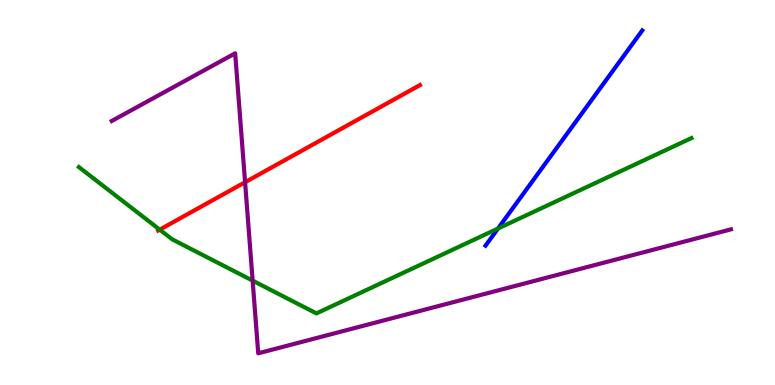[{'lines': ['blue', 'red'], 'intersections': []}, {'lines': ['green', 'red'], 'intersections': [{'x': 2.06, 'y': 4.03}]}, {'lines': ['purple', 'red'], 'intersections': [{'x': 3.16, 'y': 5.27}]}, {'lines': ['blue', 'green'], 'intersections': [{'x': 6.43, 'y': 4.06}]}, {'lines': ['blue', 'purple'], 'intersections': []}, {'lines': ['green', 'purple'], 'intersections': [{'x': 3.26, 'y': 2.71}]}]